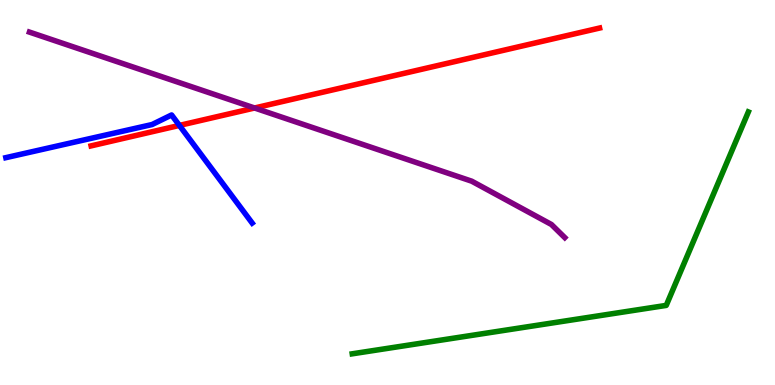[{'lines': ['blue', 'red'], 'intersections': [{'x': 2.31, 'y': 6.74}]}, {'lines': ['green', 'red'], 'intersections': []}, {'lines': ['purple', 'red'], 'intersections': [{'x': 3.28, 'y': 7.2}]}, {'lines': ['blue', 'green'], 'intersections': []}, {'lines': ['blue', 'purple'], 'intersections': []}, {'lines': ['green', 'purple'], 'intersections': []}]